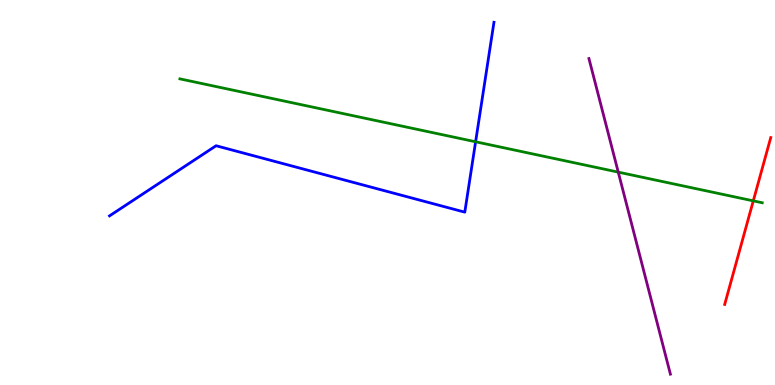[{'lines': ['blue', 'red'], 'intersections': []}, {'lines': ['green', 'red'], 'intersections': [{'x': 9.72, 'y': 4.78}]}, {'lines': ['purple', 'red'], 'intersections': []}, {'lines': ['blue', 'green'], 'intersections': [{'x': 6.14, 'y': 6.32}]}, {'lines': ['blue', 'purple'], 'intersections': []}, {'lines': ['green', 'purple'], 'intersections': [{'x': 7.98, 'y': 5.53}]}]